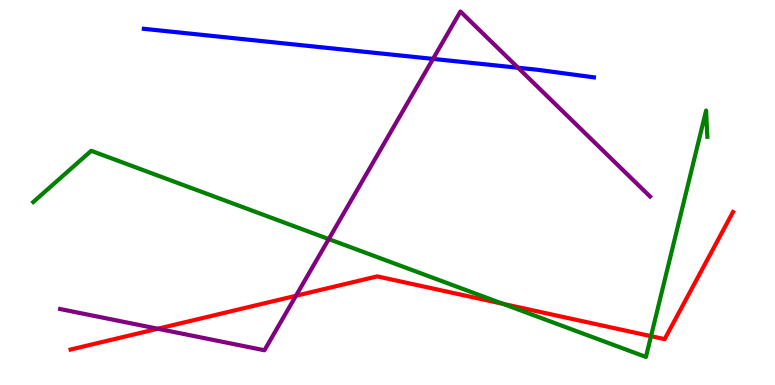[{'lines': ['blue', 'red'], 'intersections': []}, {'lines': ['green', 'red'], 'intersections': [{'x': 6.49, 'y': 2.11}, {'x': 8.4, 'y': 1.27}]}, {'lines': ['purple', 'red'], 'intersections': [{'x': 2.04, 'y': 1.46}, {'x': 3.82, 'y': 2.32}]}, {'lines': ['blue', 'green'], 'intersections': []}, {'lines': ['blue', 'purple'], 'intersections': [{'x': 5.59, 'y': 8.47}, {'x': 6.68, 'y': 8.24}]}, {'lines': ['green', 'purple'], 'intersections': [{'x': 4.24, 'y': 3.79}]}]